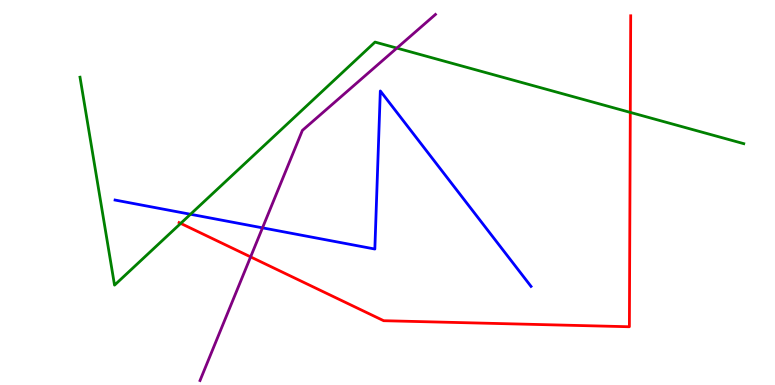[{'lines': ['blue', 'red'], 'intersections': []}, {'lines': ['green', 'red'], 'intersections': [{'x': 2.33, 'y': 4.2}, {'x': 8.13, 'y': 7.08}]}, {'lines': ['purple', 'red'], 'intersections': [{'x': 3.23, 'y': 3.33}]}, {'lines': ['blue', 'green'], 'intersections': [{'x': 2.46, 'y': 4.43}]}, {'lines': ['blue', 'purple'], 'intersections': [{'x': 3.39, 'y': 4.08}]}, {'lines': ['green', 'purple'], 'intersections': [{'x': 5.12, 'y': 8.75}]}]